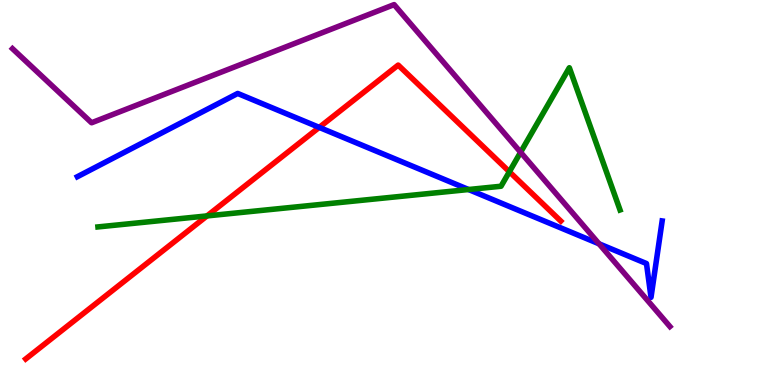[{'lines': ['blue', 'red'], 'intersections': [{'x': 4.12, 'y': 6.69}]}, {'lines': ['green', 'red'], 'intersections': [{'x': 2.67, 'y': 4.39}, {'x': 6.57, 'y': 5.54}]}, {'lines': ['purple', 'red'], 'intersections': []}, {'lines': ['blue', 'green'], 'intersections': [{'x': 6.05, 'y': 5.08}]}, {'lines': ['blue', 'purple'], 'intersections': [{'x': 7.73, 'y': 3.67}]}, {'lines': ['green', 'purple'], 'intersections': [{'x': 6.72, 'y': 6.04}]}]